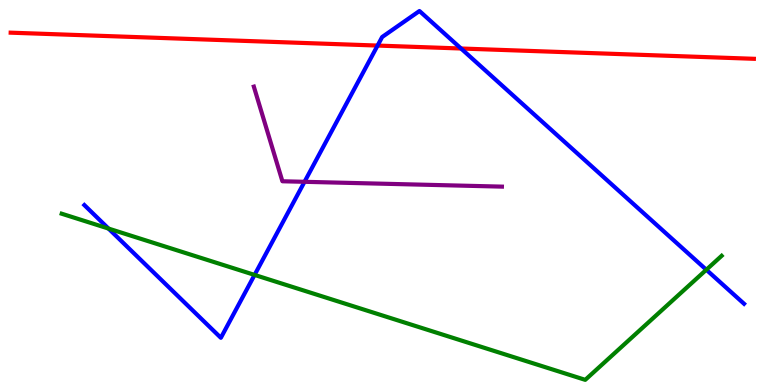[{'lines': ['blue', 'red'], 'intersections': [{'x': 4.87, 'y': 8.82}, {'x': 5.95, 'y': 8.74}]}, {'lines': ['green', 'red'], 'intersections': []}, {'lines': ['purple', 'red'], 'intersections': []}, {'lines': ['blue', 'green'], 'intersections': [{'x': 1.4, 'y': 4.06}, {'x': 3.28, 'y': 2.86}, {'x': 9.11, 'y': 2.99}]}, {'lines': ['blue', 'purple'], 'intersections': [{'x': 3.93, 'y': 5.28}]}, {'lines': ['green', 'purple'], 'intersections': []}]